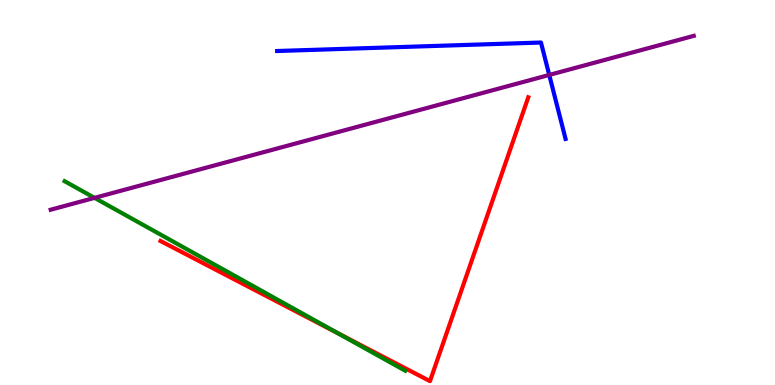[{'lines': ['blue', 'red'], 'intersections': []}, {'lines': ['green', 'red'], 'intersections': [{'x': 4.36, 'y': 1.35}]}, {'lines': ['purple', 'red'], 'intersections': []}, {'lines': ['blue', 'green'], 'intersections': []}, {'lines': ['blue', 'purple'], 'intersections': [{'x': 7.09, 'y': 8.05}]}, {'lines': ['green', 'purple'], 'intersections': [{'x': 1.22, 'y': 4.86}]}]